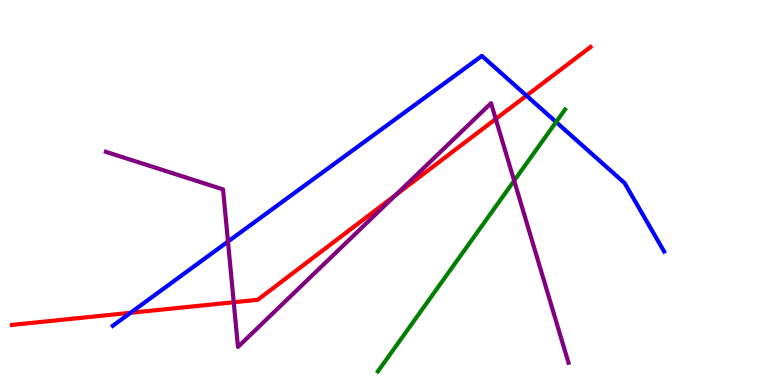[{'lines': ['blue', 'red'], 'intersections': [{'x': 1.68, 'y': 1.88}, {'x': 6.79, 'y': 7.52}]}, {'lines': ['green', 'red'], 'intersections': []}, {'lines': ['purple', 'red'], 'intersections': [{'x': 3.02, 'y': 2.15}, {'x': 5.11, 'y': 4.94}, {'x': 6.4, 'y': 6.91}]}, {'lines': ['blue', 'green'], 'intersections': [{'x': 7.18, 'y': 6.83}]}, {'lines': ['blue', 'purple'], 'intersections': [{'x': 2.94, 'y': 3.73}]}, {'lines': ['green', 'purple'], 'intersections': [{'x': 6.63, 'y': 5.31}]}]